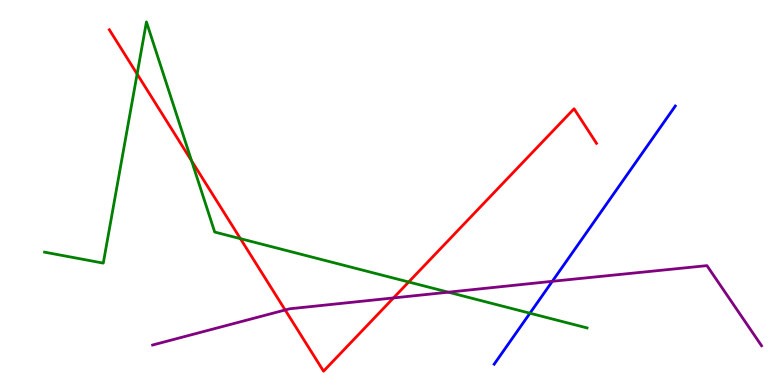[{'lines': ['blue', 'red'], 'intersections': []}, {'lines': ['green', 'red'], 'intersections': [{'x': 1.77, 'y': 8.08}, {'x': 2.47, 'y': 5.82}, {'x': 3.1, 'y': 3.8}, {'x': 5.27, 'y': 2.68}]}, {'lines': ['purple', 'red'], 'intersections': [{'x': 3.68, 'y': 1.95}, {'x': 5.08, 'y': 2.26}]}, {'lines': ['blue', 'green'], 'intersections': [{'x': 6.84, 'y': 1.86}]}, {'lines': ['blue', 'purple'], 'intersections': [{'x': 7.13, 'y': 2.69}]}, {'lines': ['green', 'purple'], 'intersections': [{'x': 5.78, 'y': 2.41}]}]